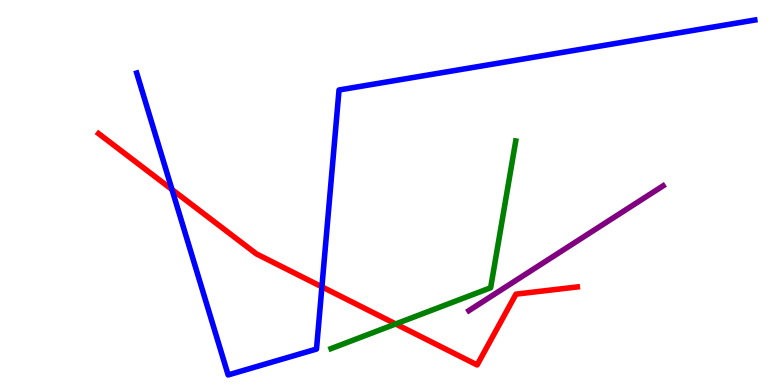[{'lines': ['blue', 'red'], 'intersections': [{'x': 2.22, 'y': 5.08}, {'x': 4.15, 'y': 2.55}]}, {'lines': ['green', 'red'], 'intersections': [{'x': 5.11, 'y': 1.59}]}, {'lines': ['purple', 'red'], 'intersections': []}, {'lines': ['blue', 'green'], 'intersections': []}, {'lines': ['blue', 'purple'], 'intersections': []}, {'lines': ['green', 'purple'], 'intersections': []}]